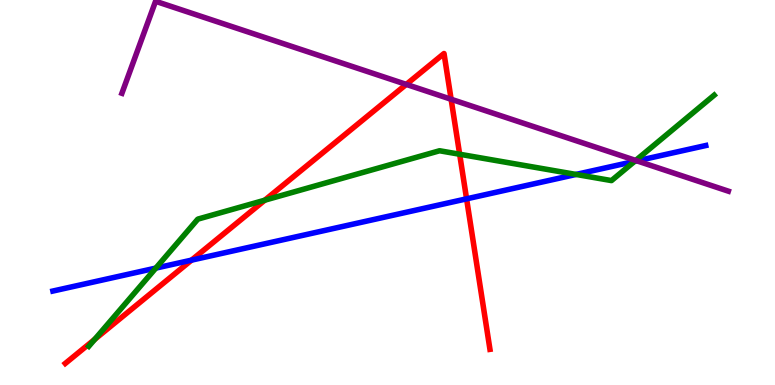[{'lines': ['blue', 'red'], 'intersections': [{'x': 2.47, 'y': 3.24}, {'x': 6.02, 'y': 4.84}]}, {'lines': ['green', 'red'], 'intersections': [{'x': 1.22, 'y': 1.19}, {'x': 3.42, 'y': 4.8}, {'x': 5.93, 'y': 5.99}]}, {'lines': ['purple', 'red'], 'intersections': [{'x': 5.24, 'y': 7.81}, {'x': 5.82, 'y': 7.42}]}, {'lines': ['blue', 'green'], 'intersections': [{'x': 2.01, 'y': 3.04}, {'x': 7.43, 'y': 5.47}, {'x': 8.19, 'y': 5.81}]}, {'lines': ['blue', 'purple'], 'intersections': [{'x': 8.22, 'y': 5.82}]}, {'lines': ['green', 'purple'], 'intersections': [{'x': 8.2, 'y': 5.83}]}]